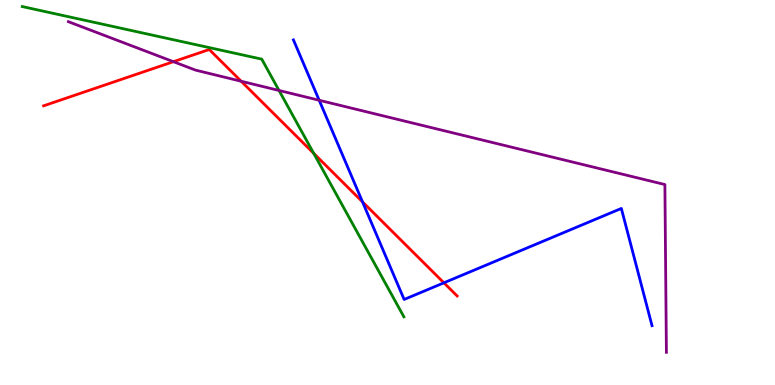[{'lines': ['blue', 'red'], 'intersections': [{'x': 4.68, 'y': 4.76}, {'x': 5.73, 'y': 2.65}]}, {'lines': ['green', 'red'], 'intersections': [{'x': 4.05, 'y': 6.02}]}, {'lines': ['purple', 'red'], 'intersections': [{'x': 2.24, 'y': 8.4}, {'x': 3.11, 'y': 7.89}]}, {'lines': ['blue', 'green'], 'intersections': []}, {'lines': ['blue', 'purple'], 'intersections': [{'x': 4.12, 'y': 7.4}]}, {'lines': ['green', 'purple'], 'intersections': [{'x': 3.6, 'y': 7.65}]}]